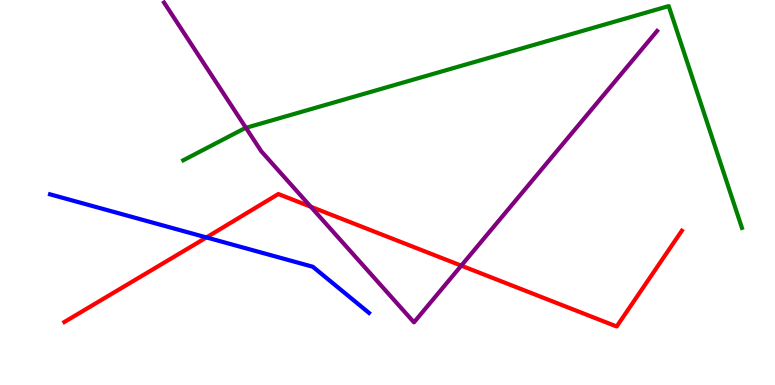[{'lines': ['blue', 'red'], 'intersections': [{'x': 2.66, 'y': 3.83}]}, {'lines': ['green', 'red'], 'intersections': []}, {'lines': ['purple', 'red'], 'intersections': [{'x': 4.01, 'y': 4.63}, {'x': 5.95, 'y': 3.1}]}, {'lines': ['blue', 'green'], 'intersections': []}, {'lines': ['blue', 'purple'], 'intersections': []}, {'lines': ['green', 'purple'], 'intersections': [{'x': 3.17, 'y': 6.68}]}]